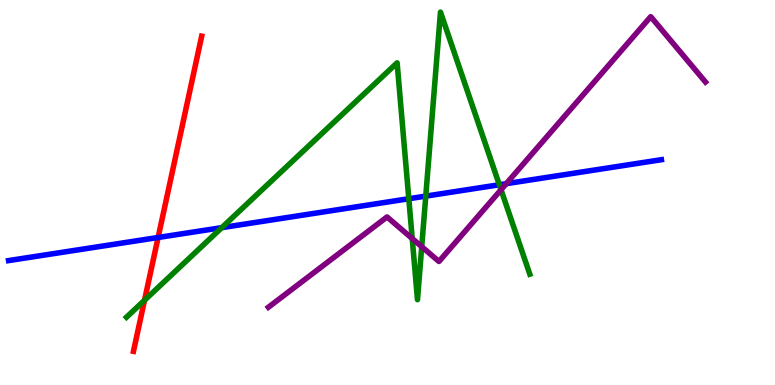[{'lines': ['blue', 'red'], 'intersections': [{'x': 2.04, 'y': 3.83}]}, {'lines': ['green', 'red'], 'intersections': [{'x': 1.86, 'y': 2.2}]}, {'lines': ['purple', 'red'], 'intersections': []}, {'lines': ['blue', 'green'], 'intersections': [{'x': 2.86, 'y': 4.09}, {'x': 5.27, 'y': 4.84}, {'x': 5.49, 'y': 4.91}, {'x': 6.44, 'y': 5.2}]}, {'lines': ['blue', 'purple'], 'intersections': [{'x': 6.53, 'y': 5.23}]}, {'lines': ['green', 'purple'], 'intersections': [{'x': 5.32, 'y': 3.8}, {'x': 5.44, 'y': 3.59}, {'x': 6.46, 'y': 5.07}]}]